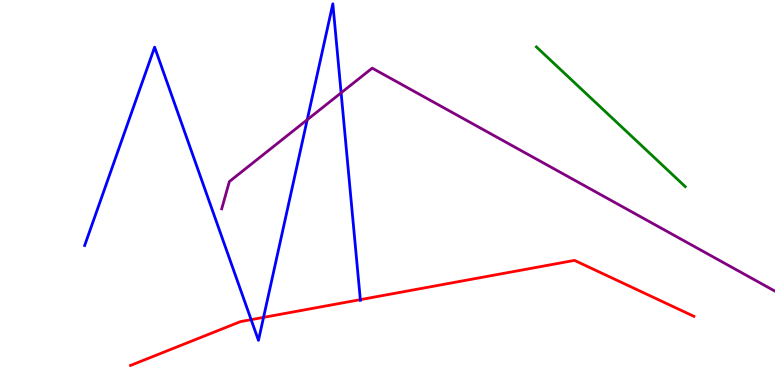[{'lines': ['blue', 'red'], 'intersections': [{'x': 3.24, 'y': 1.7}, {'x': 3.4, 'y': 1.76}, {'x': 4.65, 'y': 2.22}]}, {'lines': ['green', 'red'], 'intersections': []}, {'lines': ['purple', 'red'], 'intersections': []}, {'lines': ['blue', 'green'], 'intersections': []}, {'lines': ['blue', 'purple'], 'intersections': [{'x': 3.96, 'y': 6.89}, {'x': 4.4, 'y': 7.59}]}, {'lines': ['green', 'purple'], 'intersections': []}]